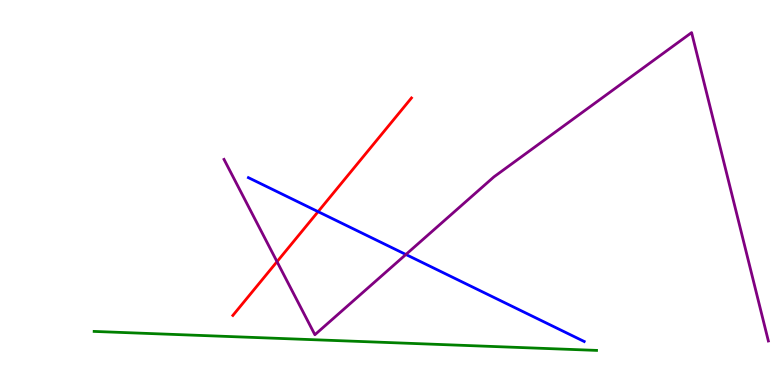[{'lines': ['blue', 'red'], 'intersections': [{'x': 4.1, 'y': 4.5}]}, {'lines': ['green', 'red'], 'intersections': []}, {'lines': ['purple', 'red'], 'intersections': [{'x': 3.57, 'y': 3.2}]}, {'lines': ['blue', 'green'], 'intersections': []}, {'lines': ['blue', 'purple'], 'intersections': [{'x': 5.24, 'y': 3.39}]}, {'lines': ['green', 'purple'], 'intersections': []}]